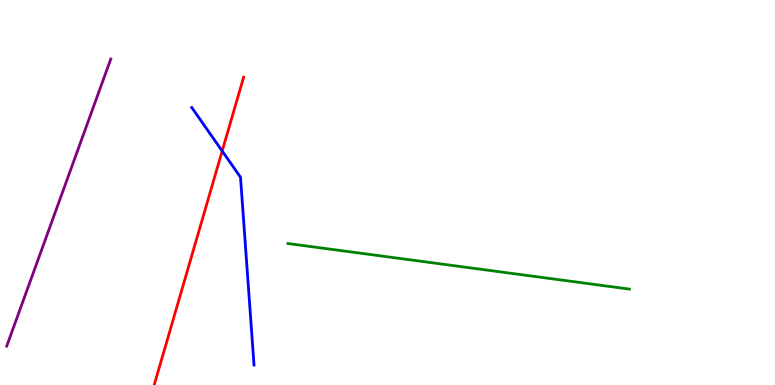[{'lines': ['blue', 'red'], 'intersections': [{'x': 2.87, 'y': 6.08}]}, {'lines': ['green', 'red'], 'intersections': []}, {'lines': ['purple', 'red'], 'intersections': []}, {'lines': ['blue', 'green'], 'intersections': []}, {'lines': ['blue', 'purple'], 'intersections': []}, {'lines': ['green', 'purple'], 'intersections': []}]